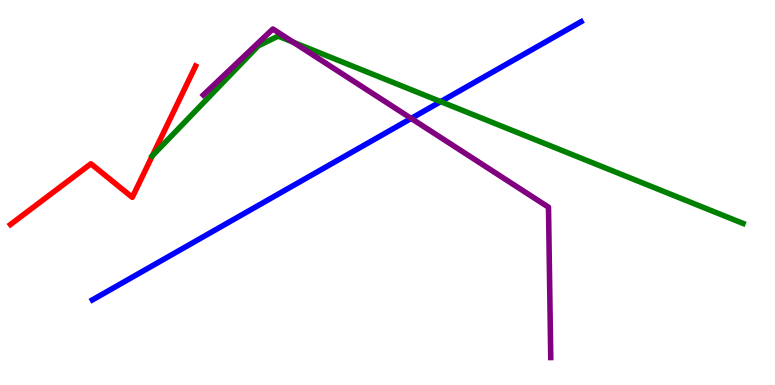[{'lines': ['blue', 'red'], 'intersections': []}, {'lines': ['green', 'red'], 'intersections': [{'x': 1.97, 'y': 5.95}]}, {'lines': ['purple', 'red'], 'intersections': []}, {'lines': ['blue', 'green'], 'intersections': [{'x': 5.69, 'y': 7.36}]}, {'lines': ['blue', 'purple'], 'intersections': [{'x': 5.31, 'y': 6.92}]}, {'lines': ['green', 'purple'], 'intersections': [{'x': 3.78, 'y': 8.9}]}]